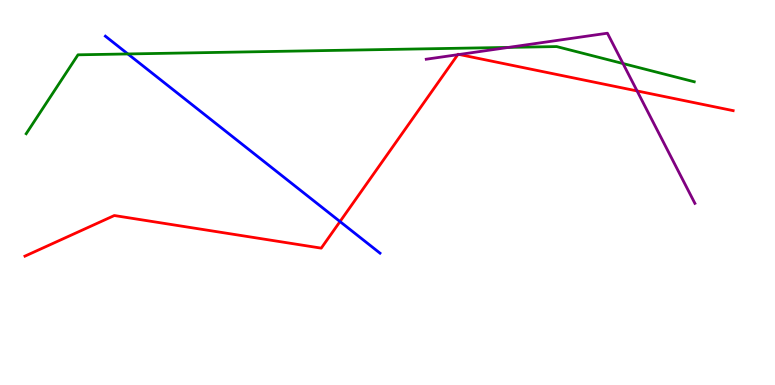[{'lines': ['blue', 'red'], 'intersections': [{'x': 4.39, 'y': 4.25}]}, {'lines': ['green', 'red'], 'intersections': []}, {'lines': ['purple', 'red'], 'intersections': [{'x': 5.91, 'y': 8.58}, {'x': 5.93, 'y': 8.58}, {'x': 8.22, 'y': 7.64}]}, {'lines': ['blue', 'green'], 'intersections': [{'x': 1.65, 'y': 8.6}]}, {'lines': ['blue', 'purple'], 'intersections': []}, {'lines': ['green', 'purple'], 'intersections': [{'x': 6.56, 'y': 8.77}, {'x': 8.04, 'y': 8.35}]}]